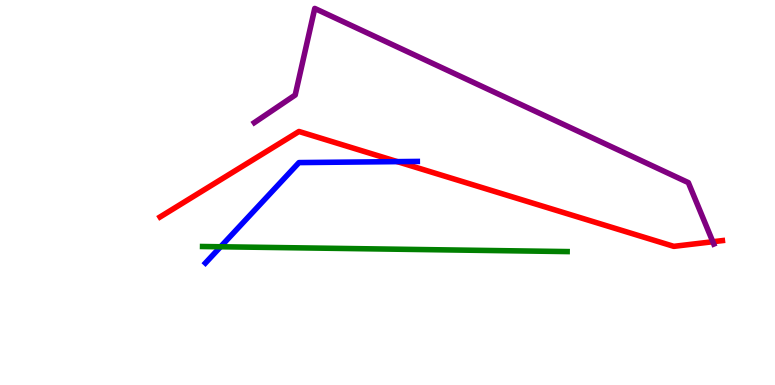[{'lines': ['blue', 'red'], 'intersections': [{'x': 5.13, 'y': 5.8}]}, {'lines': ['green', 'red'], 'intersections': []}, {'lines': ['purple', 'red'], 'intersections': [{'x': 9.2, 'y': 3.72}]}, {'lines': ['blue', 'green'], 'intersections': [{'x': 2.85, 'y': 3.59}]}, {'lines': ['blue', 'purple'], 'intersections': []}, {'lines': ['green', 'purple'], 'intersections': []}]